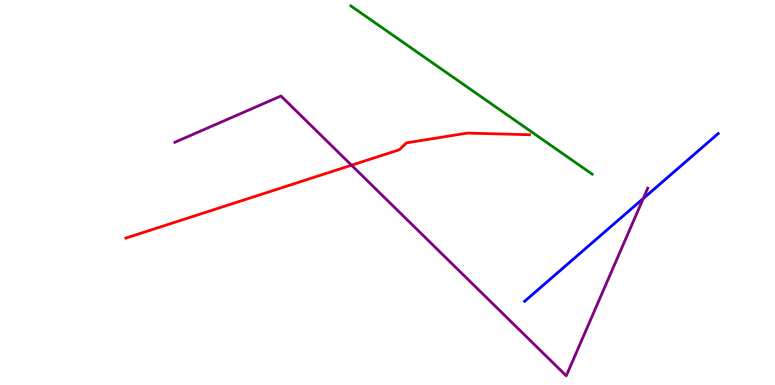[{'lines': ['blue', 'red'], 'intersections': []}, {'lines': ['green', 'red'], 'intersections': []}, {'lines': ['purple', 'red'], 'intersections': [{'x': 4.54, 'y': 5.71}]}, {'lines': ['blue', 'green'], 'intersections': []}, {'lines': ['blue', 'purple'], 'intersections': [{'x': 8.3, 'y': 4.84}]}, {'lines': ['green', 'purple'], 'intersections': []}]